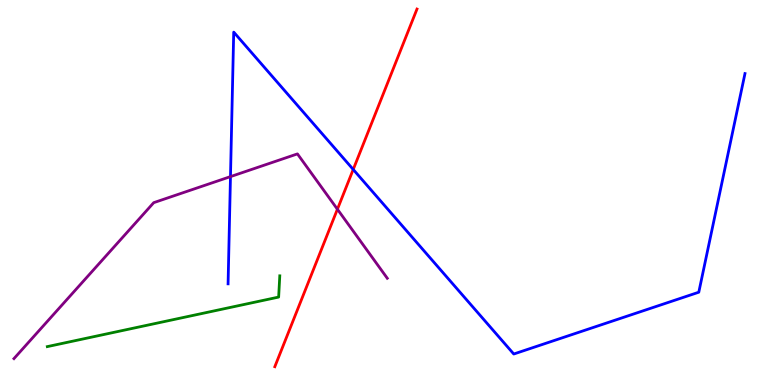[{'lines': ['blue', 'red'], 'intersections': [{'x': 4.56, 'y': 5.6}]}, {'lines': ['green', 'red'], 'intersections': []}, {'lines': ['purple', 'red'], 'intersections': [{'x': 4.35, 'y': 4.57}]}, {'lines': ['blue', 'green'], 'intersections': []}, {'lines': ['blue', 'purple'], 'intersections': [{'x': 2.97, 'y': 5.41}]}, {'lines': ['green', 'purple'], 'intersections': []}]